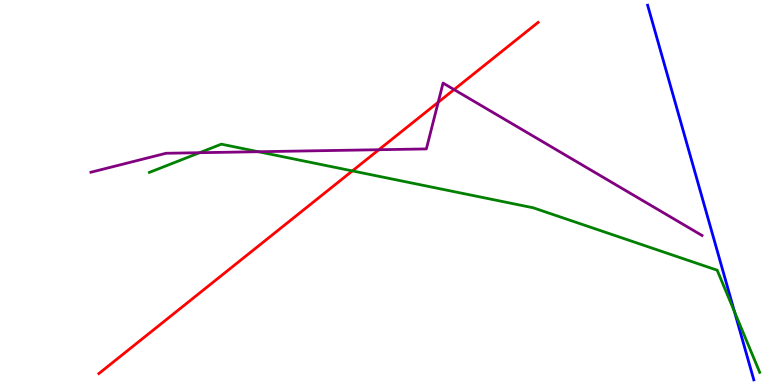[{'lines': ['blue', 'red'], 'intersections': []}, {'lines': ['green', 'red'], 'intersections': [{'x': 4.55, 'y': 5.56}]}, {'lines': ['purple', 'red'], 'intersections': [{'x': 4.89, 'y': 6.11}, {'x': 5.65, 'y': 7.34}, {'x': 5.86, 'y': 7.67}]}, {'lines': ['blue', 'green'], 'intersections': [{'x': 9.48, 'y': 1.9}]}, {'lines': ['blue', 'purple'], 'intersections': []}, {'lines': ['green', 'purple'], 'intersections': [{'x': 2.58, 'y': 6.03}, {'x': 3.33, 'y': 6.06}]}]